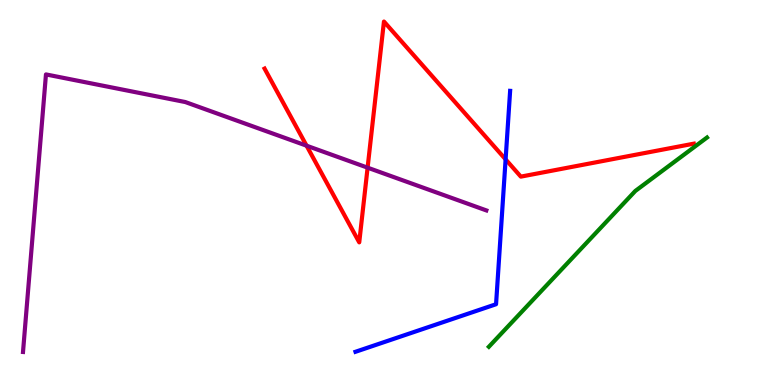[{'lines': ['blue', 'red'], 'intersections': [{'x': 6.52, 'y': 5.86}]}, {'lines': ['green', 'red'], 'intersections': []}, {'lines': ['purple', 'red'], 'intersections': [{'x': 3.96, 'y': 6.22}, {'x': 4.74, 'y': 5.64}]}, {'lines': ['blue', 'green'], 'intersections': []}, {'lines': ['blue', 'purple'], 'intersections': []}, {'lines': ['green', 'purple'], 'intersections': []}]